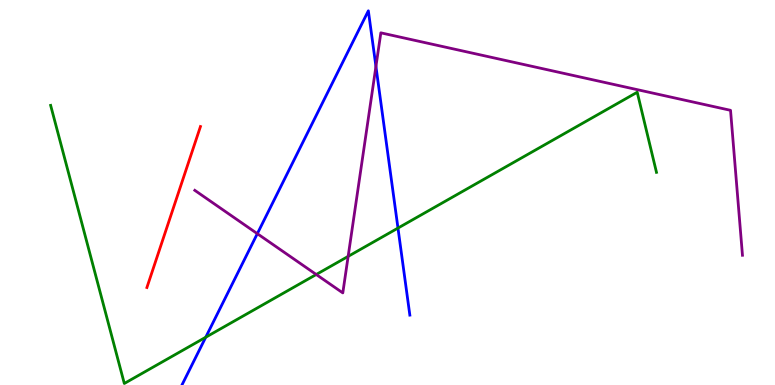[{'lines': ['blue', 'red'], 'intersections': []}, {'lines': ['green', 'red'], 'intersections': []}, {'lines': ['purple', 'red'], 'intersections': []}, {'lines': ['blue', 'green'], 'intersections': [{'x': 2.65, 'y': 1.24}, {'x': 5.14, 'y': 4.08}]}, {'lines': ['blue', 'purple'], 'intersections': [{'x': 3.32, 'y': 3.93}, {'x': 4.85, 'y': 8.27}]}, {'lines': ['green', 'purple'], 'intersections': [{'x': 4.08, 'y': 2.87}, {'x': 4.49, 'y': 3.34}]}]